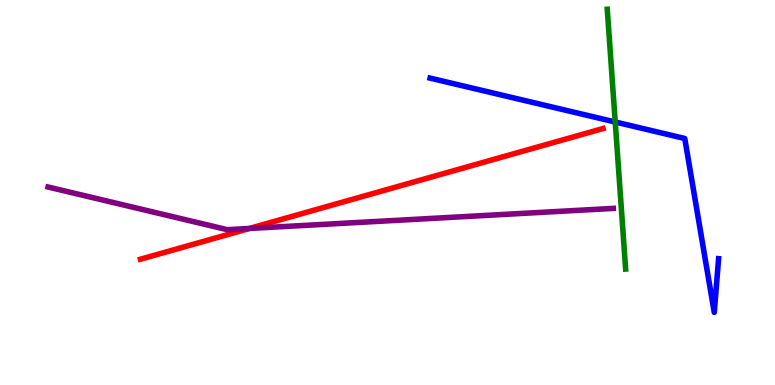[{'lines': ['blue', 'red'], 'intersections': []}, {'lines': ['green', 'red'], 'intersections': []}, {'lines': ['purple', 'red'], 'intersections': [{'x': 3.22, 'y': 4.07}]}, {'lines': ['blue', 'green'], 'intersections': [{'x': 7.94, 'y': 6.83}]}, {'lines': ['blue', 'purple'], 'intersections': []}, {'lines': ['green', 'purple'], 'intersections': []}]